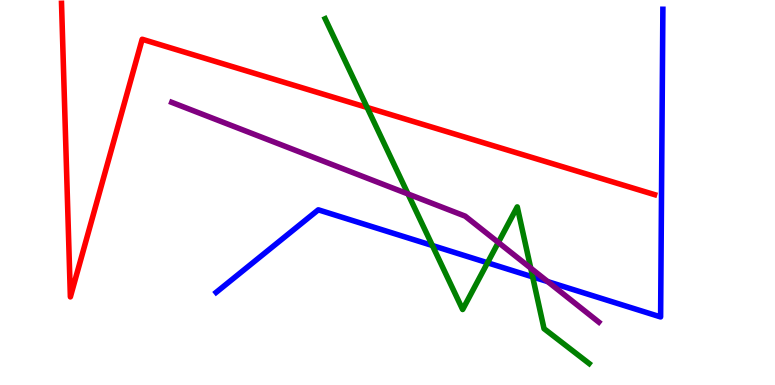[{'lines': ['blue', 'red'], 'intersections': []}, {'lines': ['green', 'red'], 'intersections': [{'x': 4.74, 'y': 7.21}]}, {'lines': ['purple', 'red'], 'intersections': []}, {'lines': ['blue', 'green'], 'intersections': [{'x': 5.58, 'y': 3.62}, {'x': 6.29, 'y': 3.17}, {'x': 6.87, 'y': 2.81}]}, {'lines': ['blue', 'purple'], 'intersections': [{'x': 7.07, 'y': 2.69}]}, {'lines': ['green', 'purple'], 'intersections': [{'x': 5.26, 'y': 4.96}, {'x': 6.43, 'y': 3.7}, {'x': 6.85, 'y': 3.04}]}]